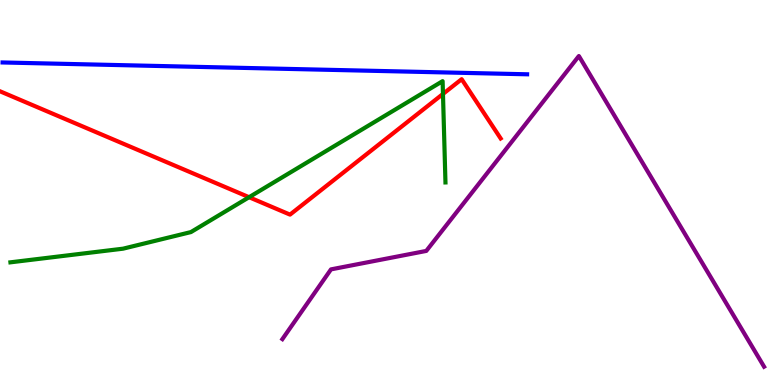[{'lines': ['blue', 'red'], 'intersections': []}, {'lines': ['green', 'red'], 'intersections': [{'x': 3.21, 'y': 4.88}, {'x': 5.72, 'y': 7.56}]}, {'lines': ['purple', 'red'], 'intersections': []}, {'lines': ['blue', 'green'], 'intersections': []}, {'lines': ['blue', 'purple'], 'intersections': []}, {'lines': ['green', 'purple'], 'intersections': []}]